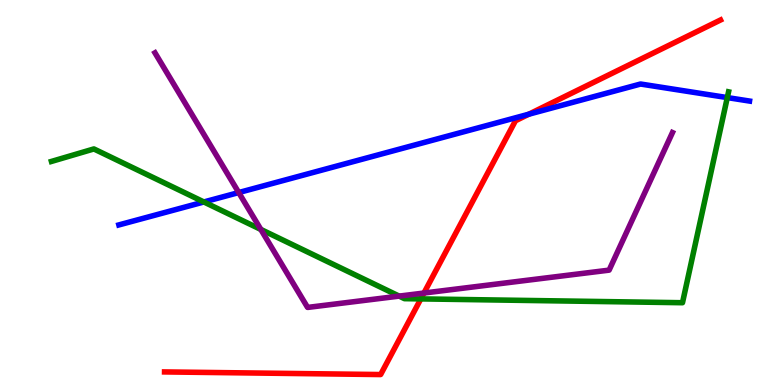[{'lines': ['blue', 'red'], 'intersections': [{'x': 6.82, 'y': 7.03}]}, {'lines': ['green', 'red'], 'intersections': [{'x': 5.43, 'y': 2.24}]}, {'lines': ['purple', 'red'], 'intersections': [{'x': 5.47, 'y': 2.39}]}, {'lines': ['blue', 'green'], 'intersections': [{'x': 2.63, 'y': 4.75}, {'x': 9.38, 'y': 7.47}]}, {'lines': ['blue', 'purple'], 'intersections': [{'x': 3.08, 'y': 5.0}]}, {'lines': ['green', 'purple'], 'intersections': [{'x': 3.37, 'y': 4.04}, {'x': 5.15, 'y': 2.31}]}]